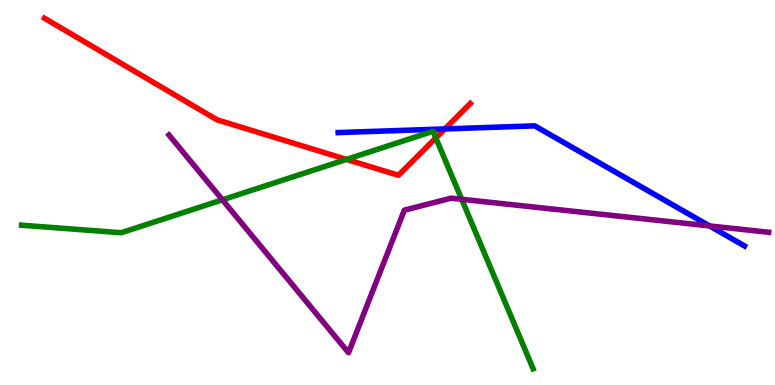[{'lines': ['blue', 'red'], 'intersections': [{'x': 5.74, 'y': 6.65}]}, {'lines': ['green', 'red'], 'intersections': [{'x': 4.47, 'y': 5.86}, {'x': 5.62, 'y': 6.42}]}, {'lines': ['purple', 'red'], 'intersections': []}, {'lines': ['blue', 'green'], 'intersections': []}, {'lines': ['blue', 'purple'], 'intersections': [{'x': 9.15, 'y': 4.13}]}, {'lines': ['green', 'purple'], 'intersections': [{'x': 2.87, 'y': 4.81}, {'x': 5.96, 'y': 4.82}]}]